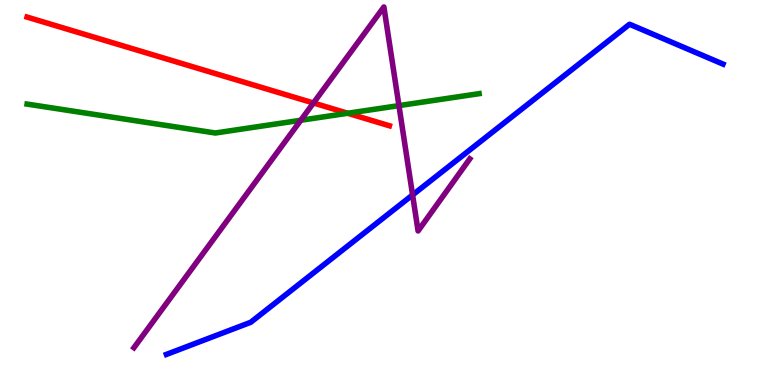[{'lines': ['blue', 'red'], 'intersections': []}, {'lines': ['green', 'red'], 'intersections': [{'x': 4.49, 'y': 7.06}]}, {'lines': ['purple', 'red'], 'intersections': [{'x': 4.04, 'y': 7.33}]}, {'lines': ['blue', 'green'], 'intersections': []}, {'lines': ['blue', 'purple'], 'intersections': [{'x': 5.32, 'y': 4.94}]}, {'lines': ['green', 'purple'], 'intersections': [{'x': 3.88, 'y': 6.88}, {'x': 5.15, 'y': 7.26}]}]